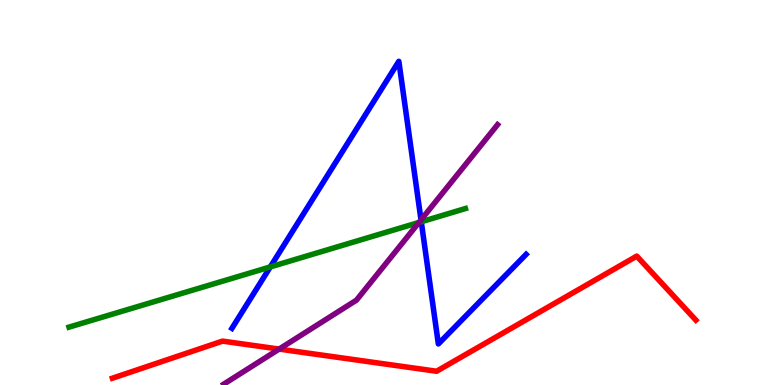[{'lines': ['blue', 'red'], 'intersections': []}, {'lines': ['green', 'red'], 'intersections': []}, {'lines': ['purple', 'red'], 'intersections': [{'x': 3.6, 'y': 0.933}]}, {'lines': ['blue', 'green'], 'intersections': [{'x': 3.49, 'y': 3.07}, {'x': 5.44, 'y': 4.24}]}, {'lines': ['blue', 'purple'], 'intersections': [{'x': 5.43, 'y': 4.29}]}, {'lines': ['green', 'purple'], 'intersections': [{'x': 5.41, 'y': 4.22}]}]